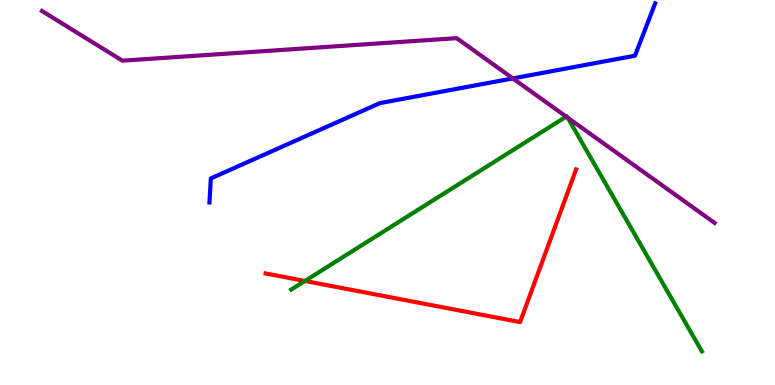[{'lines': ['blue', 'red'], 'intersections': []}, {'lines': ['green', 'red'], 'intersections': [{'x': 3.93, 'y': 2.7}]}, {'lines': ['purple', 'red'], 'intersections': []}, {'lines': ['blue', 'green'], 'intersections': []}, {'lines': ['blue', 'purple'], 'intersections': [{'x': 6.62, 'y': 7.96}]}, {'lines': ['green', 'purple'], 'intersections': [{'x': 7.31, 'y': 6.97}, {'x': 7.33, 'y': 6.94}]}]